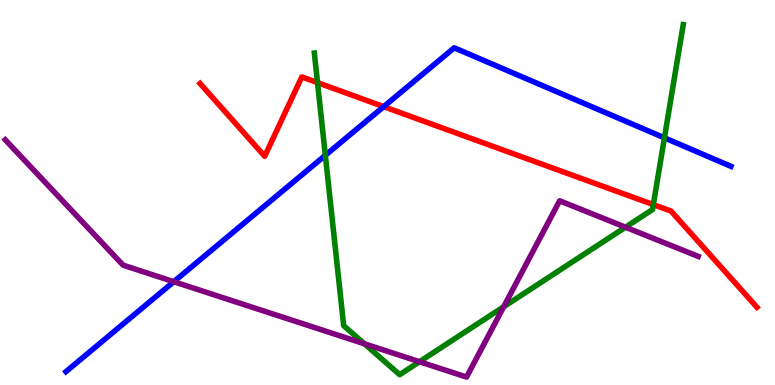[{'lines': ['blue', 'red'], 'intersections': [{'x': 4.95, 'y': 7.23}]}, {'lines': ['green', 'red'], 'intersections': [{'x': 4.1, 'y': 7.85}, {'x': 8.43, 'y': 4.69}]}, {'lines': ['purple', 'red'], 'intersections': []}, {'lines': ['blue', 'green'], 'intersections': [{'x': 4.2, 'y': 5.97}, {'x': 8.57, 'y': 6.42}]}, {'lines': ['blue', 'purple'], 'intersections': [{'x': 2.24, 'y': 2.68}]}, {'lines': ['green', 'purple'], 'intersections': [{'x': 4.7, 'y': 1.07}, {'x': 5.41, 'y': 0.604}, {'x': 6.5, 'y': 2.03}, {'x': 8.07, 'y': 4.1}]}]